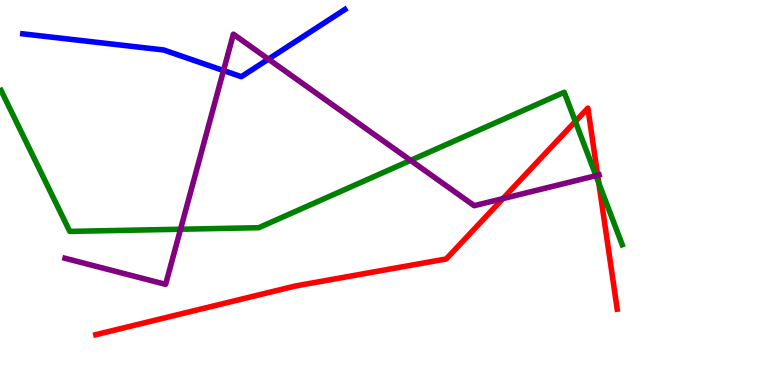[{'lines': ['blue', 'red'], 'intersections': []}, {'lines': ['green', 'red'], 'intersections': [{'x': 7.42, 'y': 6.85}, {'x': 7.73, 'y': 5.24}]}, {'lines': ['purple', 'red'], 'intersections': [{'x': 6.49, 'y': 4.84}, {'x': 7.71, 'y': 5.45}]}, {'lines': ['blue', 'green'], 'intersections': []}, {'lines': ['blue', 'purple'], 'intersections': [{'x': 2.88, 'y': 8.17}, {'x': 3.46, 'y': 8.46}]}, {'lines': ['green', 'purple'], 'intersections': [{'x': 2.33, 'y': 4.05}, {'x': 5.3, 'y': 5.83}, {'x': 7.69, 'y': 5.44}]}]